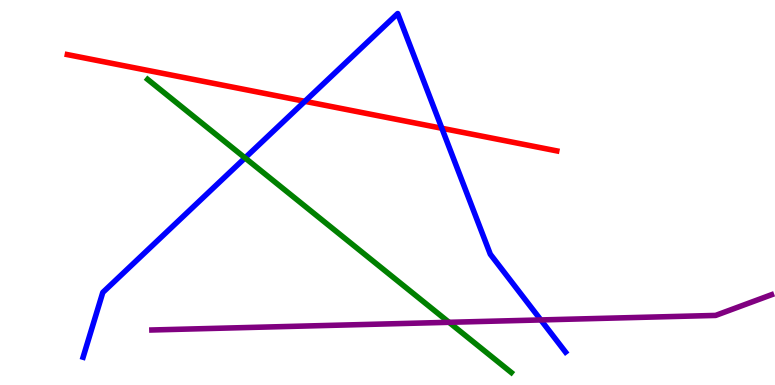[{'lines': ['blue', 'red'], 'intersections': [{'x': 3.93, 'y': 7.37}, {'x': 5.7, 'y': 6.67}]}, {'lines': ['green', 'red'], 'intersections': []}, {'lines': ['purple', 'red'], 'intersections': []}, {'lines': ['blue', 'green'], 'intersections': [{'x': 3.16, 'y': 5.9}]}, {'lines': ['blue', 'purple'], 'intersections': [{'x': 6.98, 'y': 1.69}]}, {'lines': ['green', 'purple'], 'intersections': [{'x': 5.79, 'y': 1.63}]}]